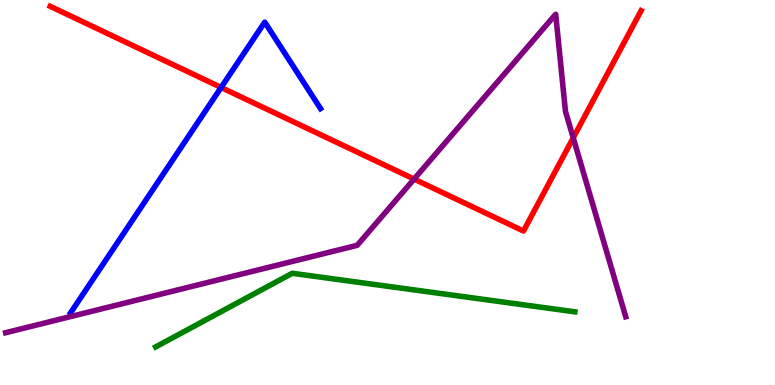[{'lines': ['blue', 'red'], 'intersections': [{'x': 2.85, 'y': 7.73}]}, {'lines': ['green', 'red'], 'intersections': []}, {'lines': ['purple', 'red'], 'intersections': [{'x': 5.34, 'y': 5.35}, {'x': 7.4, 'y': 6.42}]}, {'lines': ['blue', 'green'], 'intersections': []}, {'lines': ['blue', 'purple'], 'intersections': []}, {'lines': ['green', 'purple'], 'intersections': []}]